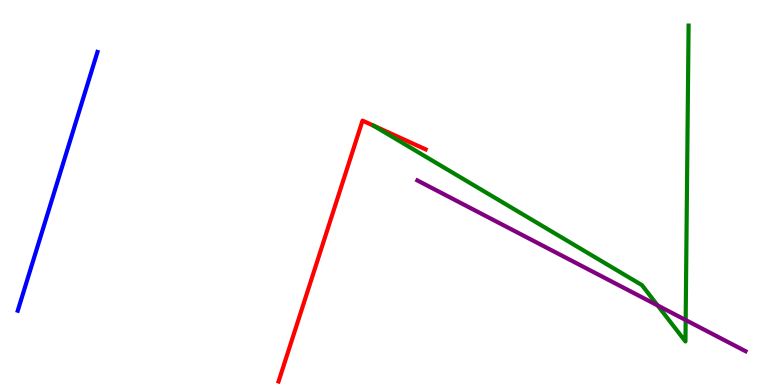[{'lines': ['blue', 'red'], 'intersections': []}, {'lines': ['green', 'red'], 'intersections': []}, {'lines': ['purple', 'red'], 'intersections': []}, {'lines': ['blue', 'green'], 'intersections': []}, {'lines': ['blue', 'purple'], 'intersections': []}, {'lines': ['green', 'purple'], 'intersections': [{'x': 8.49, 'y': 2.07}, {'x': 8.85, 'y': 1.69}]}]